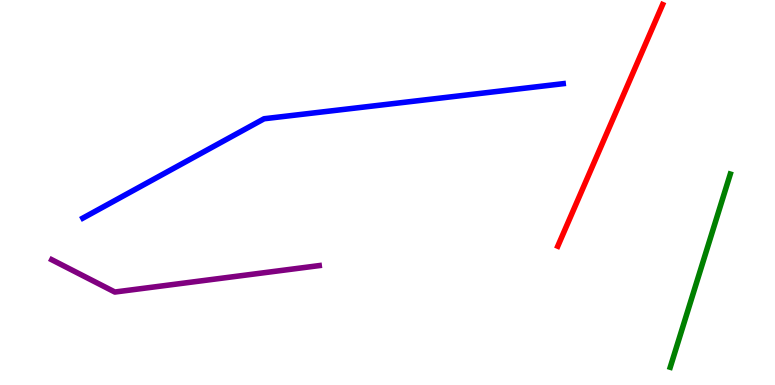[{'lines': ['blue', 'red'], 'intersections': []}, {'lines': ['green', 'red'], 'intersections': []}, {'lines': ['purple', 'red'], 'intersections': []}, {'lines': ['blue', 'green'], 'intersections': []}, {'lines': ['blue', 'purple'], 'intersections': []}, {'lines': ['green', 'purple'], 'intersections': []}]